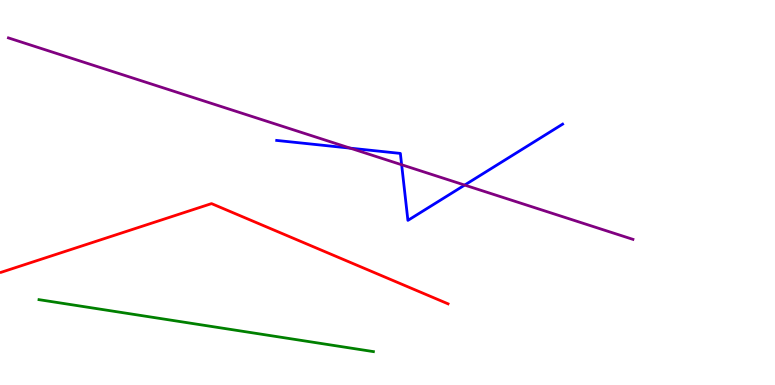[{'lines': ['blue', 'red'], 'intersections': []}, {'lines': ['green', 'red'], 'intersections': []}, {'lines': ['purple', 'red'], 'intersections': []}, {'lines': ['blue', 'green'], 'intersections': []}, {'lines': ['blue', 'purple'], 'intersections': [{'x': 4.52, 'y': 6.15}, {'x': 5.18, 'y': 5.72}, {'x': 6.0, 'y': 5.19}]}, {'lines': ['green', 'purple'], 'intersections': []}]